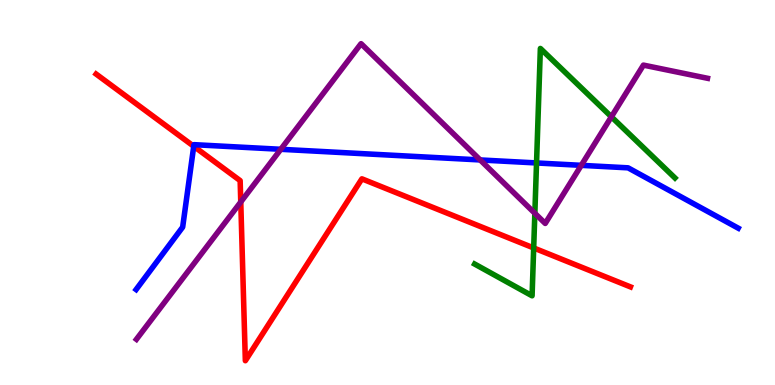[{'lines': ['blue', 'red'], 'intersections': [{'x': 2.5, 'y': 6.2}]}, {'lines': ['green', 'red'], 'intersections': [{'x': 6.89, 'y': 3.56}]}, {'lines': ['purple', 'red'], 'intersections': [{'x': 3.11, 'y': 4.75}]}, {'lines': ['blue', 'green'], 'intersections': [{'x': 6.92, 'y': 5.77}]}, {'lines': ['blue', 'purple'], 'intersections': [{'x': 3.62, 'y': 6.12}, {'x': 6.2, 'y': 5.85}, {'x': 7.5, 'y': 5.71}]}, {'lines': ['green', 'purple'], 'intersections': [{'x': 6.9, 'y': 4.46}, {'x': 7.89, 'y': 6.97}]}]